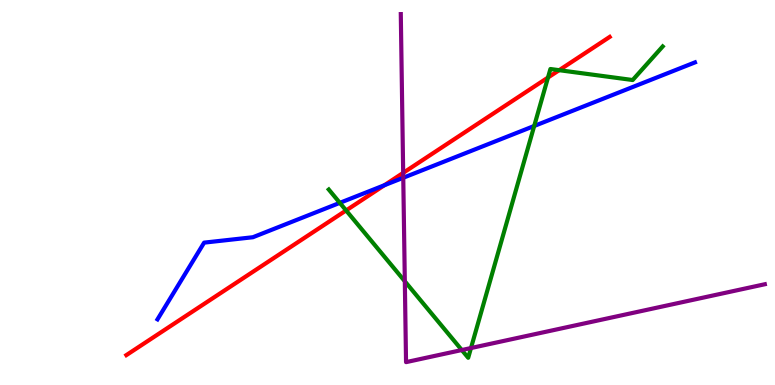[{'lines': ['blue', 'red'], 'intersections': [{'x': 4.96, 'y': 5.19}]}, {'lines': ['green', 'red'], 'intersections': [{'x': 4.47, 'y': 4.53}, {'x': 7.07, 'y': 7.99}, {'x': 7.22, 'y': 8.18}]}, {'lines': ['purple', 'red'], 'intersections': [{'x': 5.2, 'y': 5.51}]}, {'lines': ['blue', 'green'], 'intersections': [{'x': 4.38, 'y': 4.73}, {'x': 6.89, 'y': 6.73}]}, {'lines': ['blue', 'purple'], 'intersections': [{'x': 5.2, 'y': 5.38}]}, {'lines': ['green', 'purple'], 'intersections': [{'x': 5.22, 'y': 2.69}, {'x': 5.96, 'y': 0.908}, {'x': 6.08, 'y': 0.96}]}]